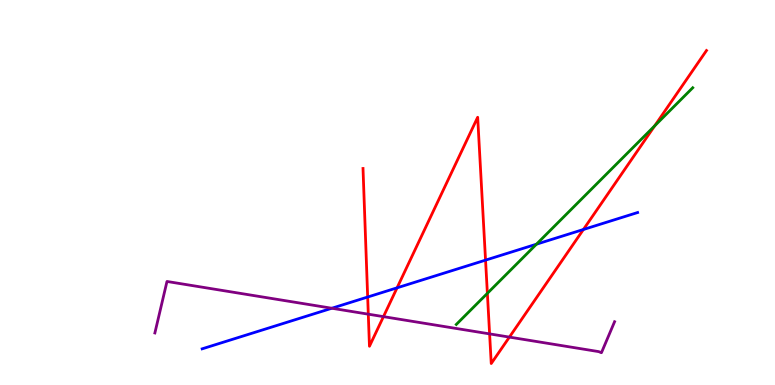[{'lines': ['blue', 'red'], 'intersections': [{'x': 4.74, 'y': 2.28}, {'x': 5.12, 'y': 2.52}, {'x': 6.27, 'y': 3.24}, {'x': 7.53, 'y': 4.04}]}, {'lines': ['green', 'red'], 'intersections': [{'x': 6.29, 'y': 2.38}, {'x': 8.45, 'y': 6.73}]}, {'lines': ['purple', 'red'], 'intersections': [{'x': 4.75, 'y': 1.84}, {'x': 4.95, 'y': 1.78}, {'x': 6.32, 'y': 1.33}, {'x': 6.57, 'y': 1.24}]}, {'lines': ['blue', 'green'], 'intersections': [{'x': 6.92, 'y': 3.66}]}, {'lines': ['blue', 'purple'], 'intersections': [{'x': 4.28, 'y': 1.99}]}, {'lines': ['green', 'purple'], 'intersections': []}]